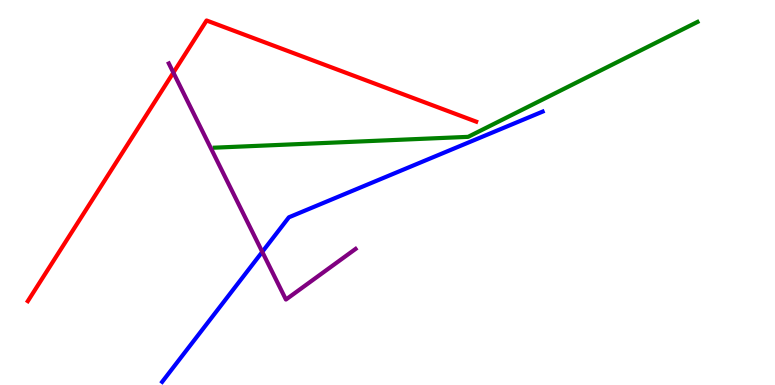[{'lines': ['blue', 'red'], 'intersections': []}, {'lines': ['green', 'red'], 'intersections': []}, {'lines': ['purple', 'red'], 'intersections': [{'x': 2.24, 'y': 8.11}]}, {'lines': ['blue', 'green'], 'intersections': []}, {'lines': ['blue', 'purple'], 'intersections': [{'x': 3.38, 'y': 3.46}]}, {'lines': ['green', 'purple'], 'intersections': []}]